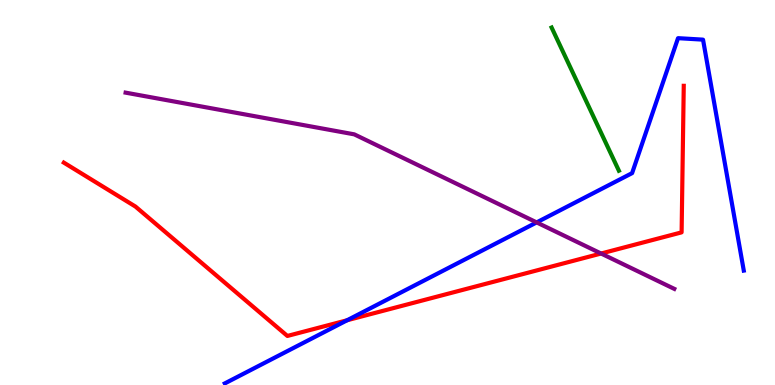[{'lines': ['blue', 'red'], 'intersections': [{'x': 4.48, 'y': 1.68}]}, {'lines': ['green', 'red'], 'intersections': []}, {'lines': ['purple', 'red'], 'intersections': [{'x': 7.76, 'y': 3.42}]}, {'lines': ['blue', 'green'], 'intersections': []}, {'lines': ['blue', 'purple'], 'intersections': [{'x': 6.92, 'y': 4.22}]}, {'lines': ['green', 'purple'], 'intersections': []}]